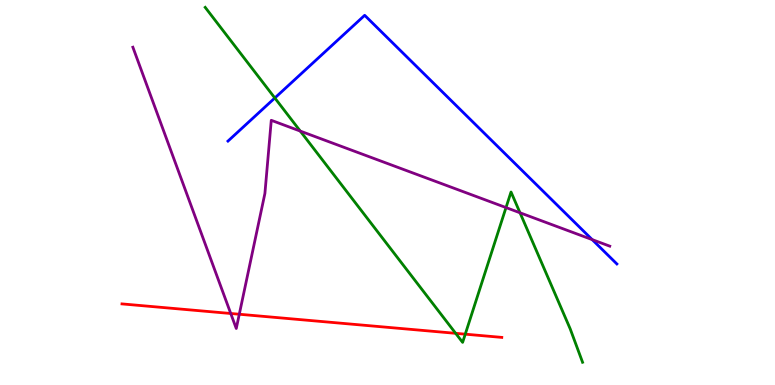[{'lines': ['blue', 'red'], 'intersections': []}, {'lines': ['green', 'red'], 'intersections': [{'x': 5.88, 'y': 1.34}, {'x': 6.0, 'y': 1.32}]}, {'lines': ['purple', 'red'], 'intersections': [{'x': 2.98, 'y': 1.86}, {'x': 3.09, 'y': 1.84}]}, {'lines': ['blue', 'green'], 'intersections': [{'x': 3.55, 'y': 7.46}]}, {'lines': ['blue', 'purple'], 'intersections': [{'x': 7.64, 'y': 3.78}]}, {'lines': ['green', 'purple'], 'intersections': [{'x': 3.87, 'y': 6.6}, {'x': 6.53, 'y': 4.61}, {'x': 6.71, 'y': 4.47}]}]